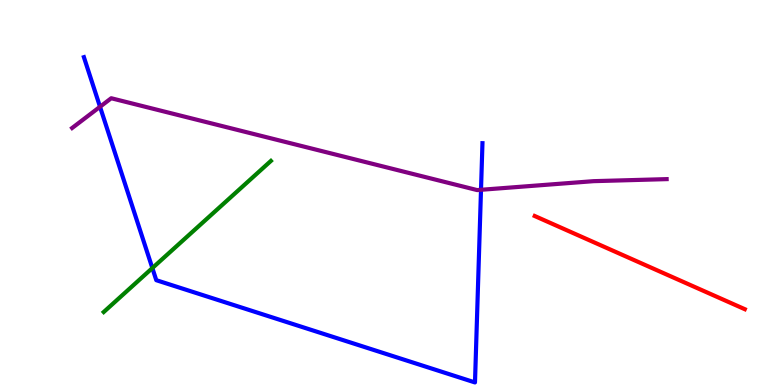[{'lines': ['blue', 'red'], 'intersections': []}, {'lines': ['green', 'red'], 'intersections': []}, {'lines': ['purple', 'red'], 'intersections': []}, {'lines': ['blue', 'green'], 'intersections': [{'x': 1.97, 'y': 3.04}]}, {'lines': ['blue', 'purple'], 'intersections': [{'x': 1.29, 'y': 7.23}, {'x': 6.21, 'y': 5.07}]}, {'lines': ['green', 'purple'], 'intersections': []}]